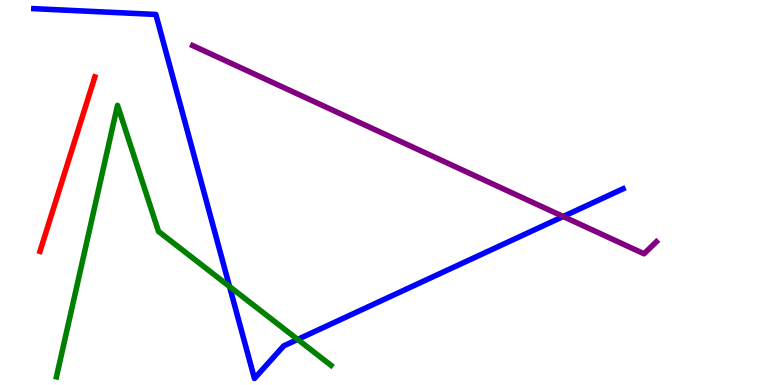[{'lines': ['blue', 'red'], 'intersections': []}, {'lines': ['green', 'red'], 'intersections': []}, {'lines': ['purple', 'red'], 'intersections': []}, {'lines': ['blue', 'green'], 'intersections': [{'x': 2.96, 'y': 2.56}, {'x': 3.84, 'y': 1.18}]}, {'lines': ['blue', 'purple'], 'intersections': [{'x': 7.27, 'y': 4.38}]}, {'lines': ['green', 'purple'], 'intersections': []}]